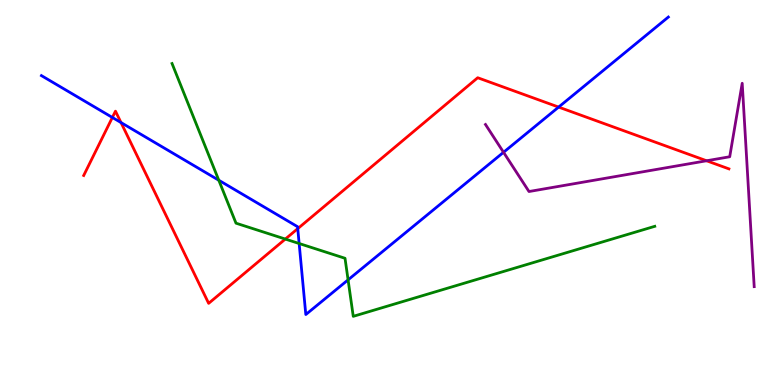[{'lines': ['blue', 'red'], 'intersections': [{'x': 1.45, 'y': 6.95}, {'x': 1.56, 'y': 6.82}, {'x': 3.84, 'y': 4.06}, {'x': 7.21, 'y': 7.22}]}, {'lines': ['green', 'red'], 'intersections': [{'x': 3.68, 'y': 3.79}]}, {'lines': ['purple', 'red'], 'intersections': [{'x': 9.12, 'y': 5.82}]}, {'lines': ['blue', 'green'], 'intersections': [{'x': 2.82, 'y': 5.32}, {'x': 3.86, 'y': 3.67}, {'x': 4.49, 'y': 2.73}]}, {'lines': ['blue', 'purple'], 'intersections': [{'x': 6.5, 'y': 6.04}]}, {'lines': ['green', 'purple'], 'intersections': []}]